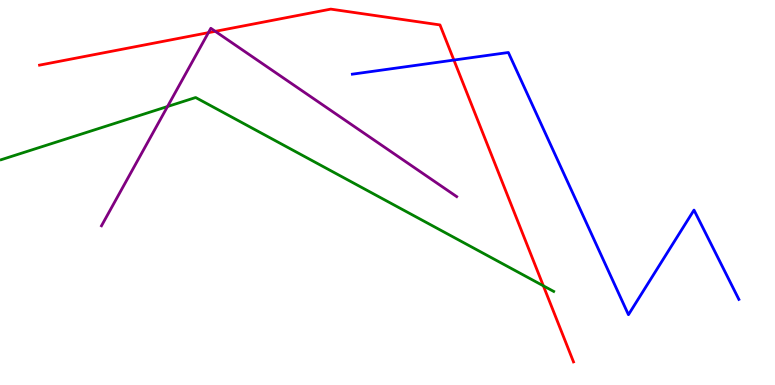[{'lines': ['blue', 'red'], 'intersections': [{'x': 5.86, 'y': 8.44}]}, {'lines': ['green', 'red'], 'intersections': [{'x': 7.01, 'y': 2.58}]}, {'lines': ['purple', 'red'], 'intersections': [{'x': 2.69, 'y': 9.15}, {'x': 2.78, 'y': 9.19}]}, {'lines': ['blue', 'green'], 'intersections': []}, {'lines': ['blue', 'purple'], 'intersections': []}, {'lines': ['green', 'purple'], 'intersections': [{'x': 2.16, 'y': 7.23}]}]